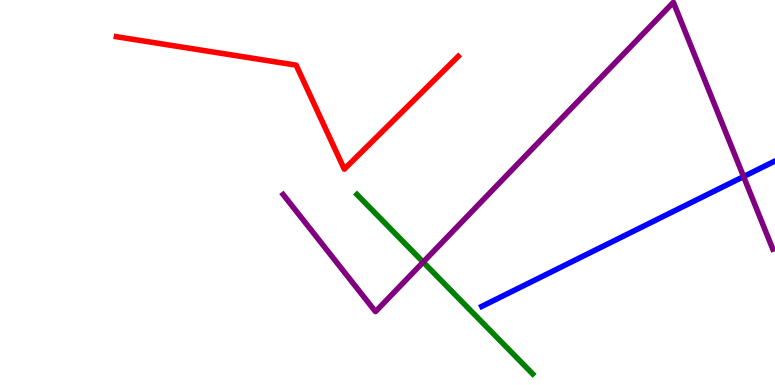[{'lines': ['blue', 'red'], 'intersections': []}, {'lines': ['green', 'red'], 'intersections': []}, {'lines': ['purple', 'red'], 'intersections': []}, {'lines': ['blue', 'green'], 'intersections': []}, {'lines': ['blue', 'purple'], 'intersections': [{'x': 9.59, 'y': 5.41}]}, {'lines': ['green', 'purple'], 'intersections': [{'x': 5.46, 'y': 3.19}]}]